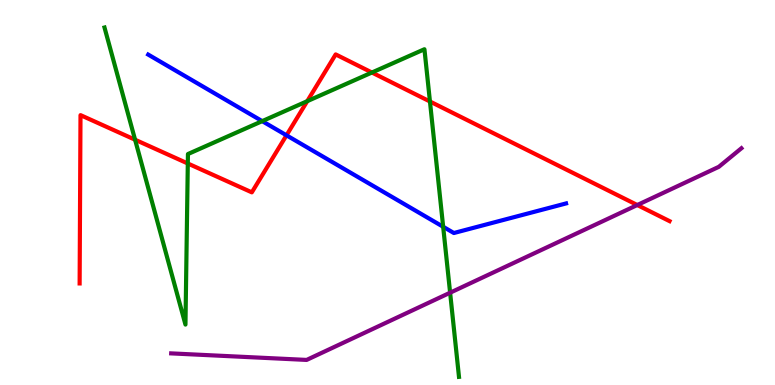[{'lines': ['blue', 'red'], 'intersections': [{'x': 3.7, 'y': 6.49}]}, {'lines': ['green', 'red'], 'intersections': [{'x': 1.74, 'y': 6.37}, {'x': 2.42, 'y': 5.75}, {'x': 3.96, 'y': 7.37}, {'x': 4.8, 'y': 8.12}, {'x': 5.55, 'y': 7.36}]}, {'lines': ['purple', 'red'], 'intersections': [{'x': 8.22, 'y': 4.67}]}, {'lines': ['blue', 'green'], 'intersections': [{'x': 3.38, 'y': 6.85}, {'x': 5.72, 'y': 4.11}]}, {'lines': ['blue', 'purple'], 'intersections': []}, {'lines': ['green', 'purple'], 'intersections': [{'x': 5.81, 'y': 2.4}]}]